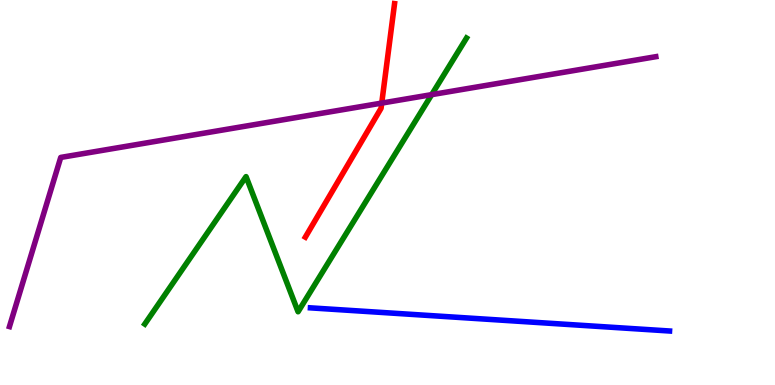[{'lines': ['blue', 'red'], 'intersections': []}, {'lines': ['green', 'red'], 'intersections': []}, {'lines': ['purple', 'red'], 'intersections': [{'x': 4.93, 'y': 7.32}]}, {'lines': ['blue', 'green'], 'intersections': []}, {'lines': ['blue', 'purple'], 'intersections': []}, {'lines': ['green', 'purple'], 'intersections': [{'x': 5.57, 'y': 7.54}]}]